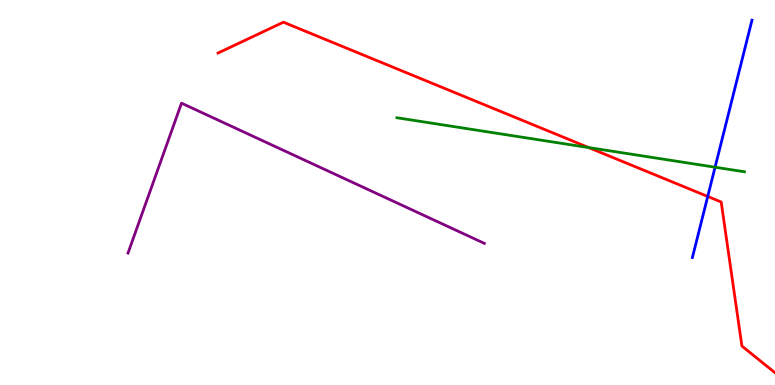[{'lines': ['blue', 'red'], 'intersections': [{'x': 9.13, 'y': 4.9}]}, {'lines': ['green', 'red'], 'intersections': [{'x': 7.6, 'y': 6.17}]}, {'lines': ['purple', 'red'], 'intersections': []}, {'lines': ['blue', 'green'], 'intersections': [{'x': 9.23, 'y': 5.66}]}, {'lines': ['blue', 'purple'], 'intersections': []}, {'lines': ['green', 'purple'], 'intersections': []}]